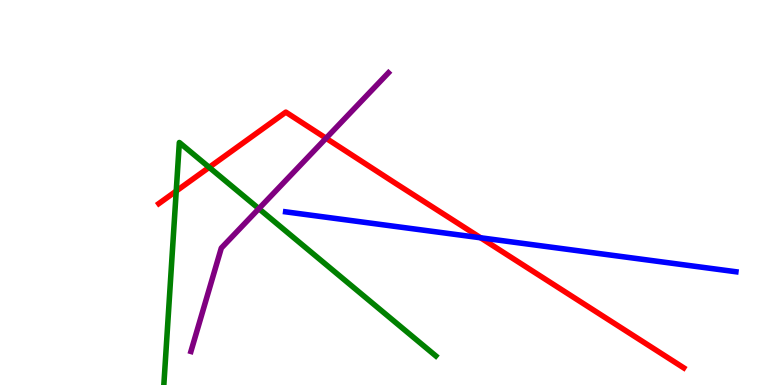[{'lines': ['blue', 'red'], 'intersections': [{'x': 6.2, 'y': 3.82}]}, {'lines': ['green', 'red'], 'intersections': [{'x': 2.27, 'y': 5.04}, {'x': 2.7, 'y': 5.65}]}, {'lines': ['purple', 'red'], 'intersections': [{'x': 4.21, 'y': 6.41}]}, {'lines': ['blue', 'green'], 'intersections': []}, {'lines': ['blue', 'purple'], 'intersections': []}, {'lines': ['green', 'purple'], 'intersections': [{'x': 3.34, 'y': 4.58}]}]